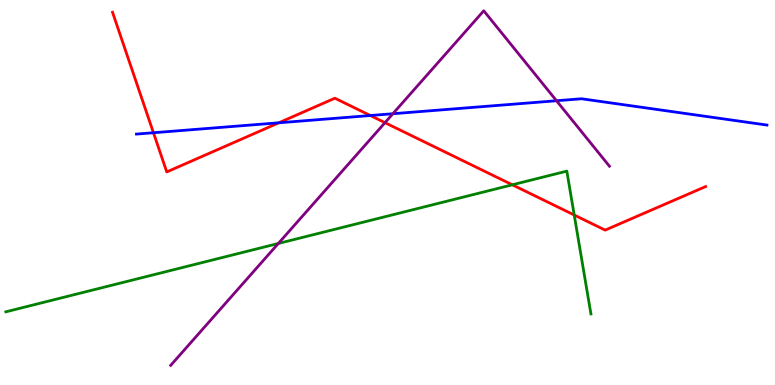[{'lines': ['blue', 'red'], 'intersections': [{'x': 1.98, 'y': 6.55}, {'x': 3.6, 'y': 6.81}, {'x': 4.78, 'y': 7.0}]}, {'lines': ['green', 'red'], 'intersections': [{'x': 6.61, 'y': 5.2}, {'x': 7.41, 'y': 4.42}]}, {'lines': ['purple', 'red'], 'intersections': [{'x': 4.97, 'y': 6.81}]}, {'lines': ['blue', 'green'], 'intersections': []}, {'lines': ['blue', 'purple'], 'intersections': [{'x': 5.07, 'y': 7.05}, {'x': 7.18, 'y': 7.38}]}, {'lines': ['green', 'purple'], 'intersections': [{'x': 3.59, 'y': 3.68}]}]